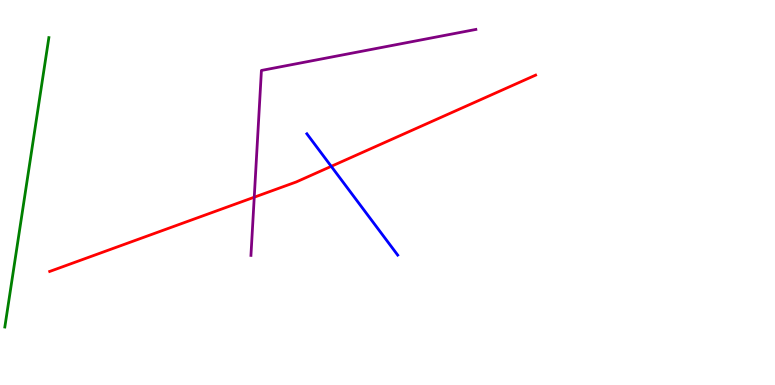[{'lines': ['blue', 'red'], 'intersections': [{'x': 4.27, 'y': 5.68}]}, {'lines': ['green', 'red'], 'intersections': []}, {'lines': ['purple', 'red'], 'intersections': [{'x': 3.28, 'y': 4.88}]}, {'lines': ['blue', 'green'], 'intersections': []}, {'lines': ['blue', 'purple'], 'intersections': []}, {'lines': ['green', 'purple'], 'intersections': []}]